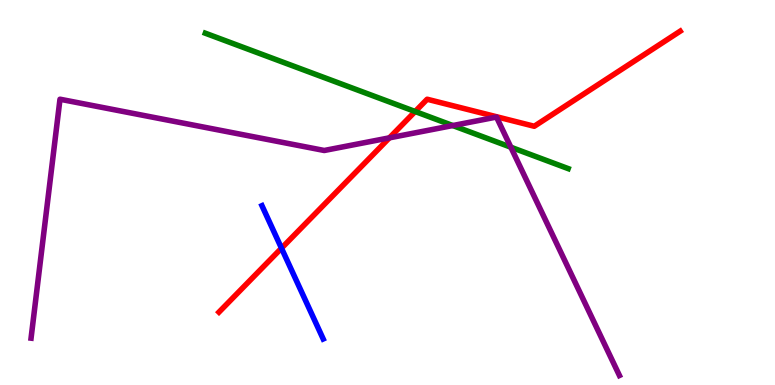[{'lines': ['blue', 'red'], 'intersections': [{'x': 3.63, 'y': 3.55}]}, {'lines': ['green', 'red'], 'intersections': [{'x': 5.36, 'y': 7.1}]}, {'lines': ['purple', 'red'], 'intersections': [{'x': 5.02, 'y': 6.42}]}, {'lines': ['blue', 'green'], 'intersections': []}, {'lines': ['blue', 'purple'], 'intersections': []}, {'lines': ['green', 'purple'], 'intersections': [{'x': 5.84, 'y': 6.74}, {'x': 6.59, 'y': 6.18}]}]